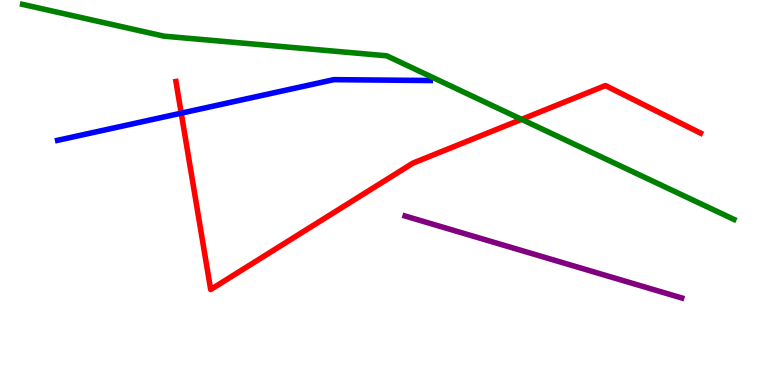[{'lines': ['blue', 'red'], 'intersections': [{'x': 2.34, 'y': 7.06}]}, {'lines': ['green', 'red'], 'intersections': [{'x': 6.73, 'y': 6.9}]}, {'lines': ['purple', 'red'], 'intersections': []}, {'lines': ['blue', 'green'], 'intersections': []}, {'lines': ['blue', 'purple'], 'intersections': []}, {'lines': ['green', 'purple'], 'intersections': []}]